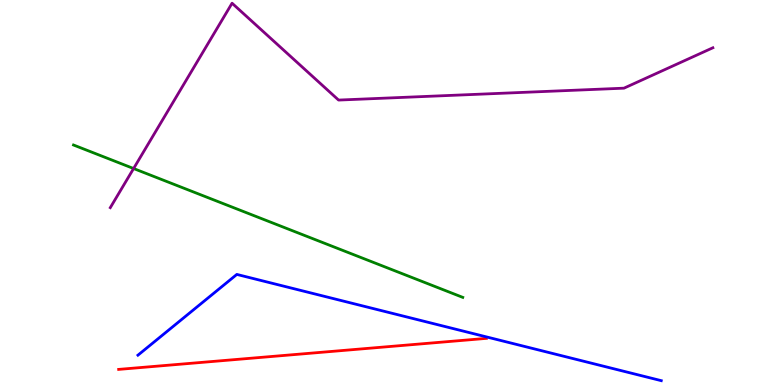[{'lines': ['blue', 'red'], 'intersections': []}, {'lines': ['green', 'red'], 'intersections': []}, {'lines': ['purple', 'red'], 'intersections': []}, {'lines': ['blue', 'green'], 'intersections': []}, {'lines': ['blue', 'purple'], 'intersections': []}, {'lines': ['green', 'purple'], 'intersections': [{'x': 1.72, 'y': 5.62}]}]